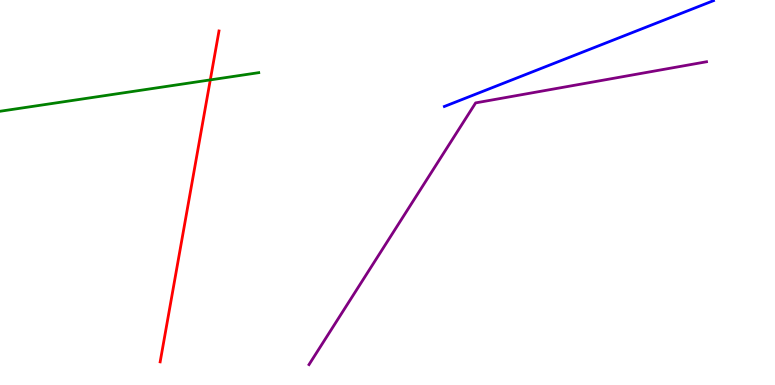[{'lines': ['blue', 'red'], 'intersections': []}, {'lines': ['green', 'red'], 'intersections': [{'x': 2.71, 'y': 7.92}]}, {'lines': ['purple', 'red'], 'intersections': []}, {'lines': ['blue', 'green'], 'intersections': []}, {'lines': ['blue', 'purple'], 'intersections': []}, {'lines': ['green', 'purple'], 'intersections': []}]